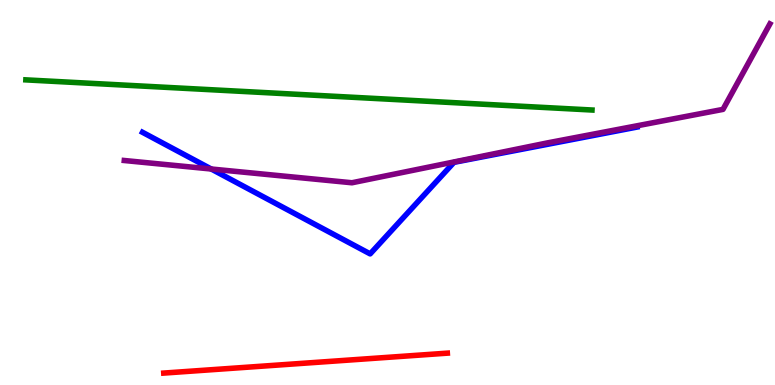[{'lines': ['blue', 'red'], 'intersections': []}, {'lines': ['green', 'red'], 'intersections': []}, {'lines': ['purple', 'red'], 'intersections': []}, {'lines': ['blue', 'green'], 'intersections': []}, {'lines': ['blue', 'purple'], 'intersections': [{'x': 2.73, 'y': 5.61}]}, {'lines': ['green', 'purple'], 'intersections': []}]